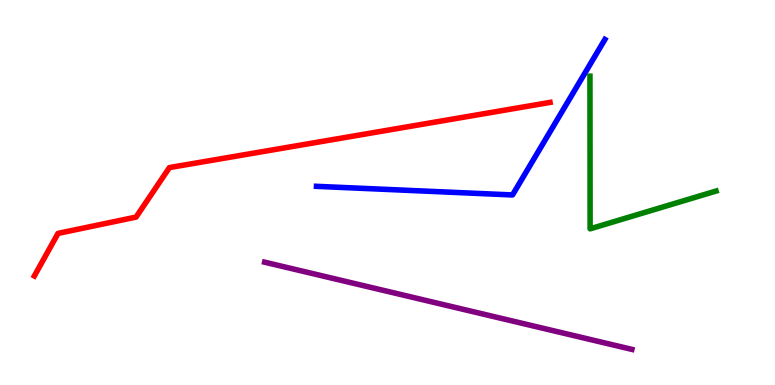[{'lines': ['blue', 'red'], 'intersections': []}, {'lines': ['green', 'red'], 'intersections': []}, {'lines': ['purple', 'red'], 'intersections': []}, {'lines': ['blue', 'green'], 'intersections': []}, {'lines': ['blue', 'purple'], 'intersections': []}, {'lines': ['green', 'purple'], 'intersections': []}]